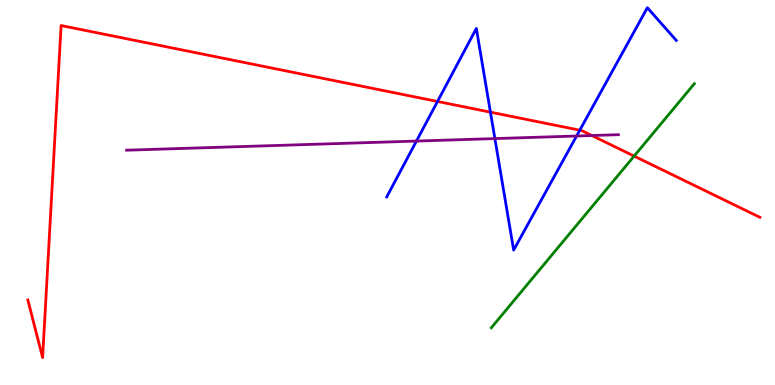[{'lines': ['blue', 'red'], 'intersections': [{'x': 5.65, 'y': 7.36}, {'x': 6.33, 'y': 7.09}, {'x': 7.48, 'y': 6.62}]}, {'lines': ['green', 'red'], 'intersections': [{'x': 8.18, 'y': 5.95}]}, {'lines': ['purple', 'red'], 'intersections': [{'x': 7.64, 'y': 6.48}]}, {'lines': ['blue', 'green'], 'intersections': []}, {'lines': ['blue', 'purple'], 'intersections': [{'x': 5.37, 'y': 6.34}, {'x': 6.39, 'y': 6.4}, {'x': 7.44, 'y': 6.47}]}, {'lines': ['green', 'purple'], 'intersections': []}]